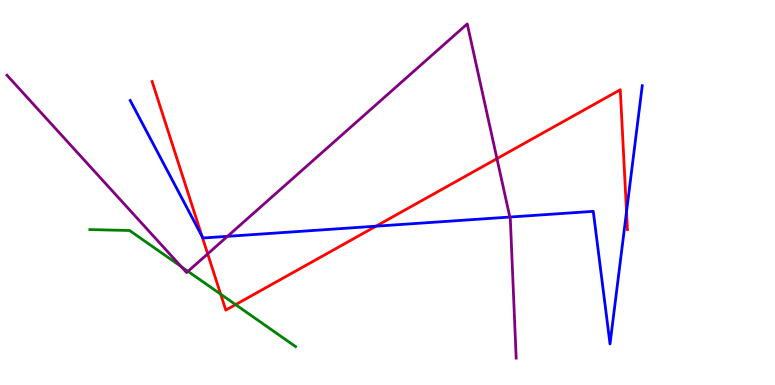[{'lines': ['blue', 'red'], 'intersections': [{'x': 2.61, 'y': 3.87}, {'x': 4.85, 'y': 4.12}, {'x': 8.08, 'y': 4.5}]}, {'lines': ['green', 'red'], 'intersections': [{'x': 2.85, 'y': 2.36}, {'x': 3.04, 'y': 2.09}]}, {'lines': ['purple', 'red'], 'intersections': [{'x': 2.68, 'y': 3.41}, {'x': 6.41, 'y': 5.88}]}, {'lines': ['blue', 'green'], 'intersections': []}, {'lines': ['blue', 'purple'], 'intersections': [{'x': 2.94, 'y': 3.86}, {'x': 6.58, 'y': 4.36}]}, {'lines': ['green', 'purple'], 'intersections': [{'x': 2.34, 'y': 3.08}, {'x': 2.43, 'y': 2.95}]}]